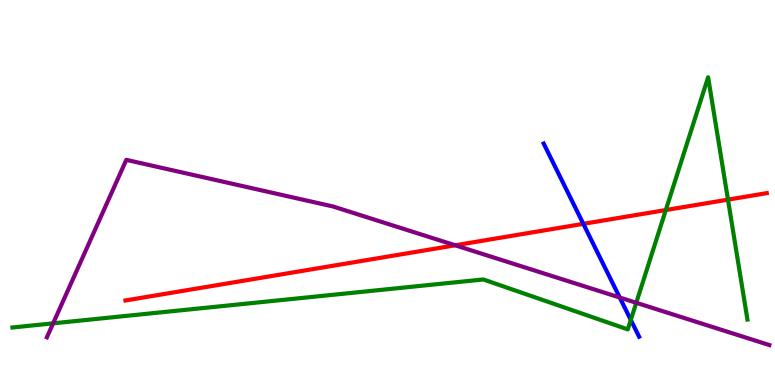[{'lines': ['blue', 'red'], 'intersections': [{'x': 7.53, 'y': 4.19}]}, {'lines': ['green', 'red'], 'intersections': [{'x': 8.59, 'y': 4.54}, {'x': 9.39, 'y': 4.81}]}, {'lines': ['purple', 'red'], 'intersections': [{'x': 5.87, 'y': 3.63}]}, {'lines': ['blue', 'green'], 'intersections': [{'x': 8.14, 'y': 1.69}]}, {'lines': ['blue', 'purple'], 'intersections': [{'x': 8.0, 'y': 2.27}]}, {'lines': ['green', 'purple'], 'intersections': [{'x': 0.686, 'y': 1.6}, {'x': 8.21, 'y': 2.14}]}]